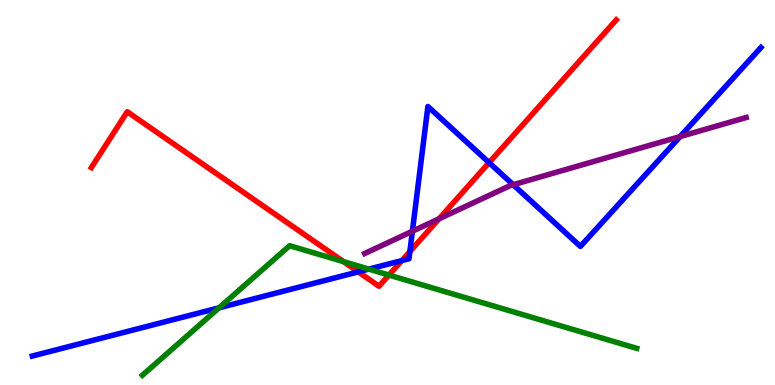[{'lines': ['blue', 'red'], 'intersections': [{'x': 4.62, 'y': 2.94}, {'x': 5.18, 'y': 3.23}, {'x': 5.29, 'y': 3.47}, {'x': 6.31, 'y': 5.78}]}, {'lines': ['green', 'red'], 'intersections': [{'x': 4.43, 'y': 3.2}, {'x': 5.02, 'y': 2.86}]}, {'lines': ['purple', 'red'], 'intersections': [{'x': 5.67, 'y': 4.32}]}, {'lines': ['blue', 'green'], 'intersections': [{'x': 2.83, 'y': 2.01}, {'x': 4.76, 'y': 3.01}]}, {'lines': ['blue', 'purple'], 'intersections': [{'x': 5.32, 'y': 3.99}, {'x': 6.62, 'y': 5.2}, {'x': 8.78, 'y': 6.45}]}, {'lines': ['green', 'purple'], 'intersections': []}]